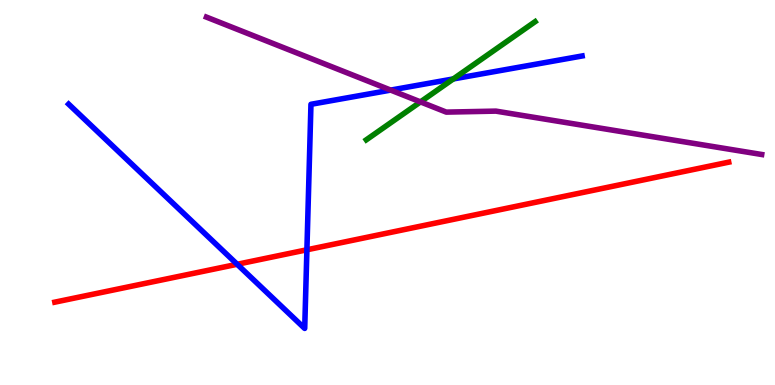[{'lines': ['blue', 'red'], 'intersections': [{'x': 3.06, 'y': 3.14}, {'x': 3.96, 'y': 3.51}]}, {'lines': ['green', 'red'], 'intersections': []}, {'lines': ['purple', 'red'], 'intersections': []}, {'lines': ['blue', 'green'], 'intersections': [{'x': 5.85, 'y': 7.95}]}, {'lines': ['blue', 'purple'], 'intersections': [{'x': 5.04, 'y': 7.66}]}, {'lines': ['green', 'purple'], 'intersections': [{'x': 5.43, 'y': 7.35}]}]